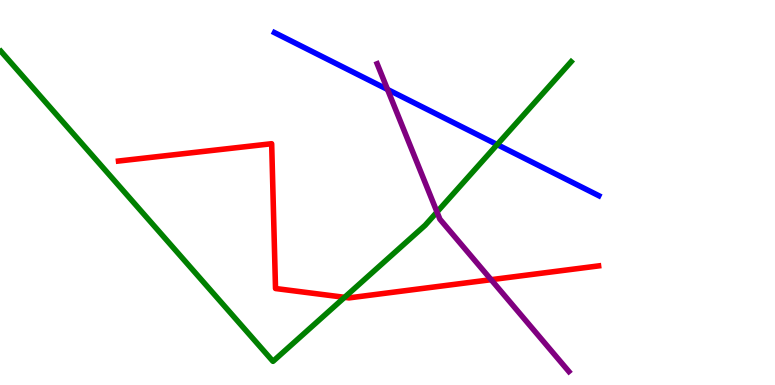[{'lines': ['blue', 'red'], 'intersections': []}, {'lines': ['green', 'red'], 'intersections': [{'x': 4.45, 'y': 2.28}]}, {'lines': ['purple', 'red'], 'intersections': [{'x': 6.34, 'y': 2.74}]}, {'lines': ['blue', 'green'], 'intersections': [{'x': 6.42, 'y': 6.24}]}, {'lines': ['blue', 'purple'], 'intersections': [{'x': 5.0, 'y': 7.68}]}, {'lines': ['green', 'purple'], 'intersections': [{'x': 5.64, 'y': 4.49}]}]